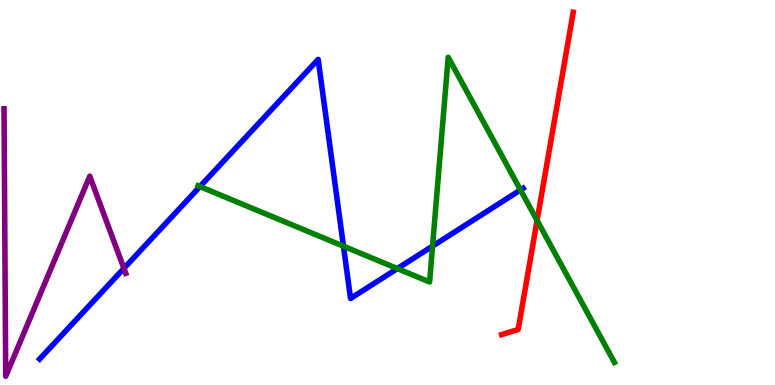[{'lines': ['blue', 'red'], 'intersections': []}, {'lines': ['green', 'red'], 'intersections': [{'x': 6.93, 'y': 4.27}]}, {'lines': ['purple', 'red'], 'intersections': []}, {'lines': ['blue', 'green'], 'intersections': [{'x': 2.58, 'y': 5.15}, {'x': 4.43, 'y': 3.61}, {'x': 5.13, 'y': 3.02}, {'x': 5.58, 'y': 3.61}, {'x': 6.72, 'y': 5.07}]}, {'lines': ['blue', 'purple'], 'intersections': [{'x': 1.6, 'y': 3.03}]}, {'lines': ['green', 'purple'], 'intersections': []}]